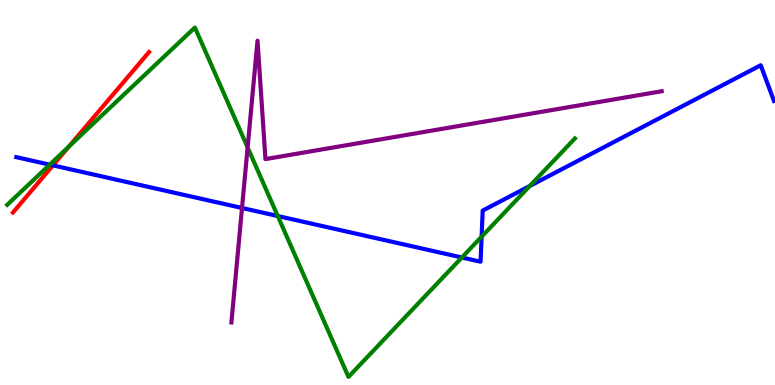[{'lines': ['blue', 'red'], 'intersections': [{'x': 0.683, 'y': 5.7}]}, {'lines': ['green', 'red'], 'intersections': [{'x': 0.888, 'y': 6.19}]}, {'lines': ['purple', 'red'], 'intersections': []}, {'lines': ['blue', 'green'], 'intersections': [{'x': 0.642, 'y': 5.72}, {'x': 3.58, 'y': 4.39}, {'x': 5.96, 'y': 3.31}, {'x': 6.21, 'y': 3.85}, {'x': 6.84, 'y': 5.17}]}, {'lines': ['blue', 'purple'], 'intersections': [{'x': 3.12, 'y': 4.6}]}, {'lines': ['green', 'purple'], 'intersections': [{'x': 3.2, 'y': 6.17}]}]